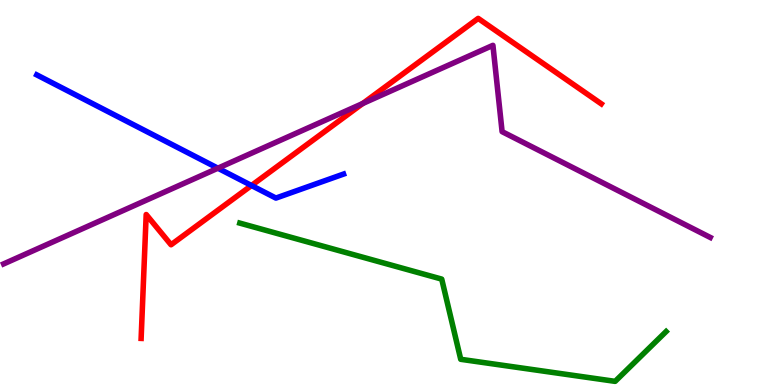[{'lines': ['blue', 'red'], 'intersections': [{'x': 3.24, 'y': 5.18}]}, {'lines': ['green', 'red'], 'intersections': []}, {'lines': ['purple', 'red'], 'intersections': [{'x': 4.68, 'y': 7.31}]}, {'lines': ['blue', 'green'], 'intersections': []}, {'lines': ['blue', 'purple'], 'intersections': [{'x': 2.81, 'y': 5.63}]}, {'lines': ['green', 'purple'], 'intersections': []}]